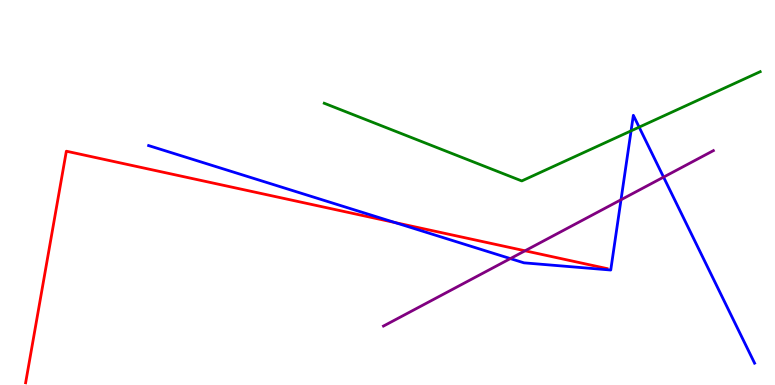[{'lines': ['blue', 'red'], 'intersections': [{'x': 5.1, 'y': 4.22}]}, {'lines': ['green', 'red'], 'intersections': []}, {'lines': ['purple', 'red'], 'intersections': [{'x': 6.77, 'y': 3.49}]}, {'lines': ['blue', 'green'], 'intersections': [{'x': 8.14, 'y': 6.6}, {'x': 8.25, 'y': 6.7}]}, {'lines': ['blue', 'purple'], 'intersections': [{'x': 6.59, 'y': 3.28}, {'x': 8.01, 'y': 4.81}, {'x': 8.56, 'y': 5.4}]}, {'lines': ['green', 'purple'], 'intersections': []}]